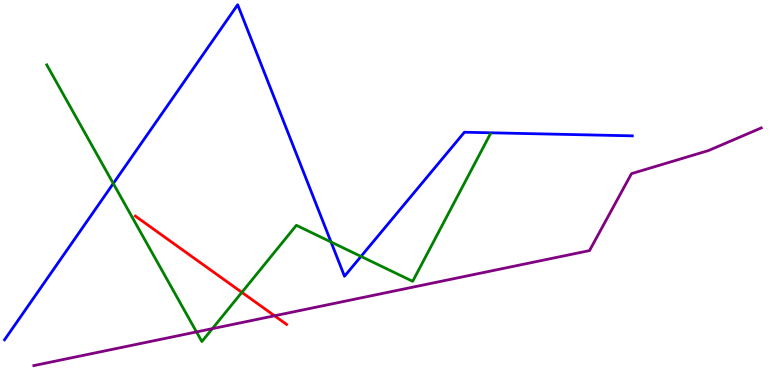[{'lines': ['blue', 'red'], 'intersections': []}, {'lines': ['green', 'red'], 'intersections': [{'x': 3.12, 'y': 2.41}]}, {'lines': ['purple', 'red'], 'intersections': [{'x': 3.54, 'y': 1.8}]}, {'lines': ['blue', 'green'], 'intersections': [{'x': 1.46, 'y': 5.23}, {'x': 4.27, 'y': 3.71}, {'x': 4.66, 'y': 3.34}]}, {'lines': ['blue', 'purple'], 'intersections': []}, {'lines': ['green', 'purple'], 'intersections': [{'x': 2.54, 'y': 1.38}, {'x': 2.74, 'y': 1.46}]}]